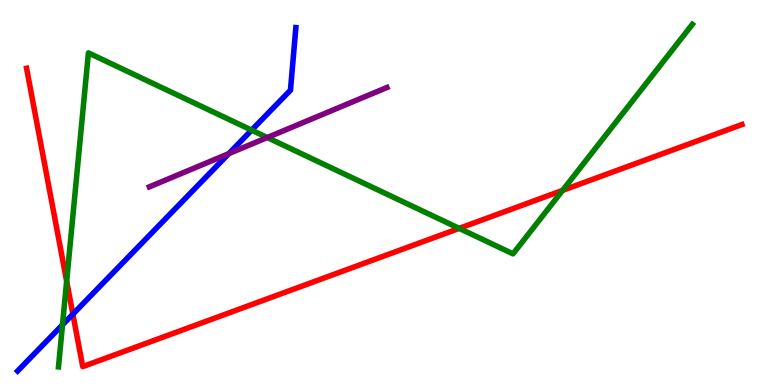[{'lines': ['blue', 'red'], 'intersections': [{'x': 0.94, 'y': 1.84}]}, {'lines': ['green', 'red'], 'intersections': [{'x': 0.86, 'y': 2.7}, {'x': 5.93, 'y': 4.07}, {'x': 7.26, 'y': 5.05}]}, {'lines': ['purple', 'red'], 'intersections': []}, {'lines': ['blue', 'green'], 'intersections': [{'x': 0.806, 'y': 1.56}, {'x': 3.25, 'y': 6.62}]}, {'lines': ['blue', 'purple'], 'intersections': [{'x': 2.95, 'y': 6.01}]}, {'lines': ['green', 'purple'], 'intersections': [{'x': 3.45, 'y': 6.43}]}]